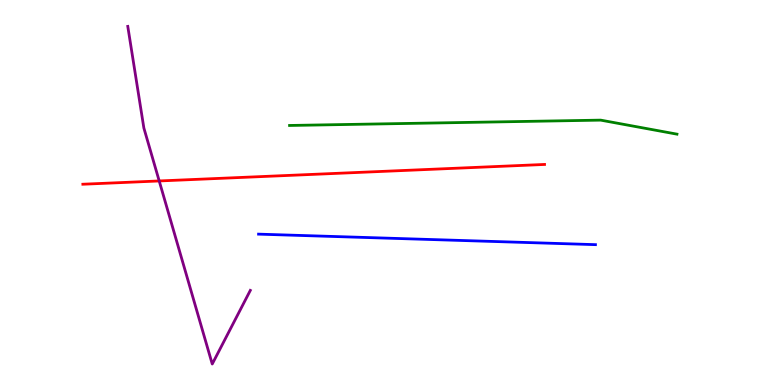[{'lines': ['blue', 'red'], 'intersections': []}, {'lines': ['green', 'red'], 'intersections': []}, {'lines': ['purple', 'red'], 'intersections': [{'x': 2.05, 'y': 5.3}]}, {'lines': ['blue', 'green'], 'intersections': []}, {'lines': ['blue', 'purple'], 'intersections': []}, {'lines': ['green', 'purple'], 'intersections': []}]